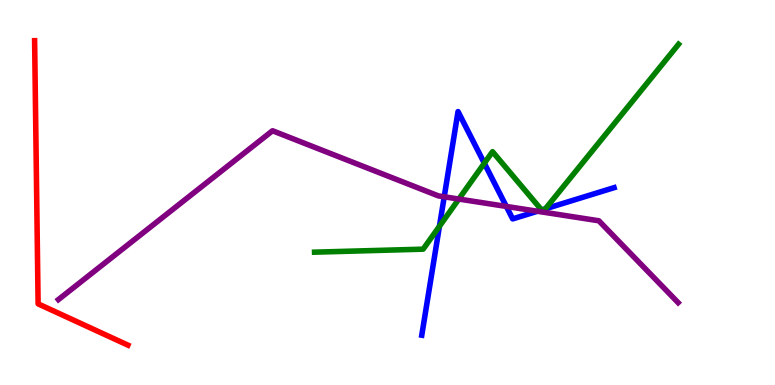[{'lines': ['blue', 'red'], 'intersections': []}, {'lines': ['green', 'red'], 'intersections': []}, {'lines': ['purple', 'red'], 'intersections': []}, {'lines': ['blue', 'green'], 'intersections': [{'x': 5.67, 'y': 4.12}, {'x': 6.25, 'y': 5.76}, {'x': 6.99, 'y': 4.55}, {'x': 7.04, 'y': 4.58}]}, {'lines': ['blue', 'purple'], 'intersections': [{'x': 5.73, 'y': 4.89}, {'x': 6.53, 'y': 4.64}, {'x': 6.94, 'y': 4.51}]}, {'lines': ['green', 'purple'], 'intersections': [{'x': 5.92, 'y': 4.83}]}]